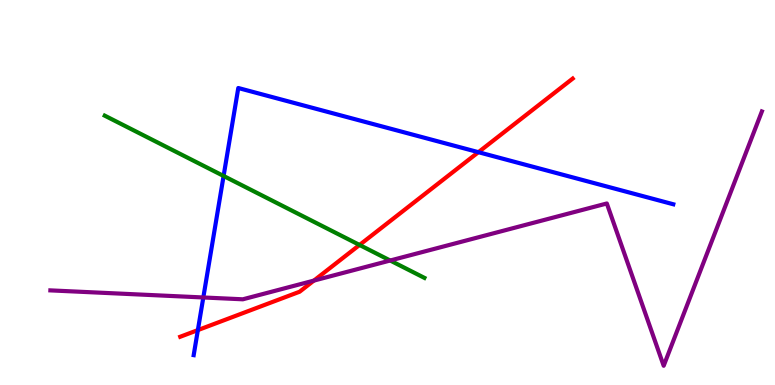[{'lines': ['blue', 'red'], 'intersections': [{'x': 2.55, 'y': 1.43}, {'x': 6.17, 'y': 6.05}]}, {'lines': ['green', 'red'], 'intersections': [{'x': 4.64, 'y': 3.64}]}, {'lines': ['purple', 'red'], 'intersections': [{'x': 4.05, 'y': 2.71}]}, {'lines': ['blue', 'green'], 'intersections': [{'x': 2.89, 'y': 5.43}]}, {'lines': ['blue', 'purple'], 'intersections': [{'x': 2.62, 'y': 2.27}]}, {'lines': ['green', 'purple'], 'intersections': [{'x': 5.03, 'y': 3.23}]}]